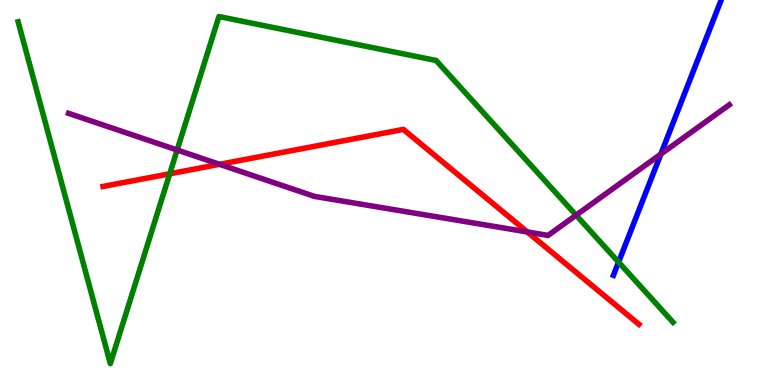[{'lines': ['blue', 'red'], 'intersections': []}, {'lines': ['green', 'red'], 'intersections': [{'x': 2.19, 'y': 5.49}]}, {'lines': ['purple', 'red'], 'intersections': [{'x': 2.83, 'y': 5.73}, {'x': 6.8, 'y': 3.98}]}, {'lines': ['blue', 'green'], 'intersections': [{'x': 7.98, 'y': 3.19}]}, {'lines': ['blue', 'purple'], 'intersections': [{'x': 8.53, 'y': 6.0}]}, {'lines': ['green', 'purple'], 'intersections': [{'x': 2.29, 'y': 6.1}, {'x': 7.43, 'y': 4.41}]}]